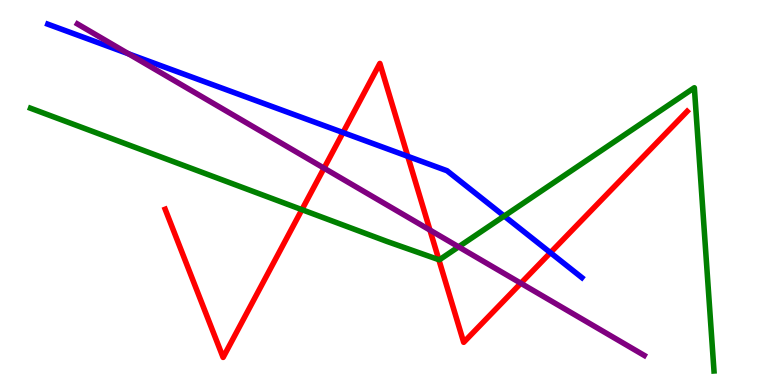[{'lines': ['blue', 'red'], 'intersections': [{'x': 4.43, 'y': 6.56}, {'x': 5.26, 'y': 5.94}, {'x': 7.1, 'y': 3.44}]}, {'lines': ['green', 'red'], 'intersections': [{'x': 3.9, 'y': 4.55}, {'x': 5.66, 'y': 3.25}]}, {'lines': ['purple', 'red'], 'intersections': [{'x': 4.18, 'y': 5.63}, {'x': 5.55, 'y': 4.02}, {'x': 6.72, 'y': 2.64}]}, {'lines': ['blue', 'green'], 'intersections': [{'x': 6.51, 'y': 4.39}]}, {'lines': ['blue', 'purple'], 'intersections': [{'x': 1.66, 'y': 8.6}]}, {'lines': ['green', 'purple'], 'intersections': [{'x': 5.92, 'y': 3.59}]}]